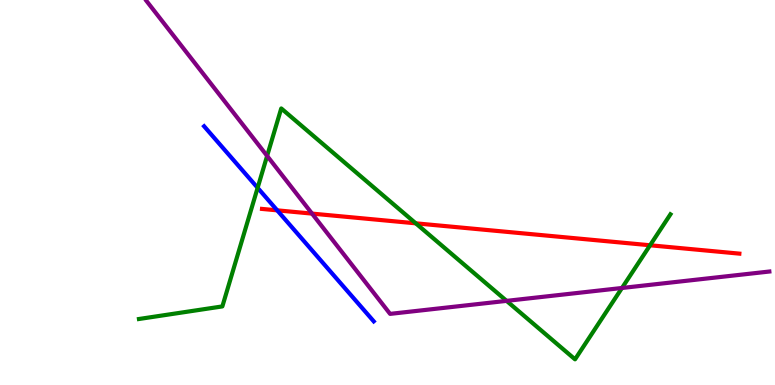[{'lines': ['blue', 'red'], 'intersections': [{'x': 3.58, 'y': 4.54}]}, {'lines': ['green', 'red'], 'intersections': [{'x': 5.36, 'y': 4.2}, {'x': 8.39, 'y': 3.63}]}, {'lines': ['purple', 'red'], 'intersections': [{'x': 4.03, 'y': 4.45}]}, {'lines': ['blue', 'green'], 'intersections': [{'x': 3.32, 'y': 5.12}]}, {'lines': ['blue', 'purple'], 'intersections': []}, {'lines': ['green', 'purple'], 'intersections': [{'x': 3.45, 'y': 5.95}, {'x': 6.54, 'y': 2.19}, {'x': 8.03, 'y': 2.52}]}]